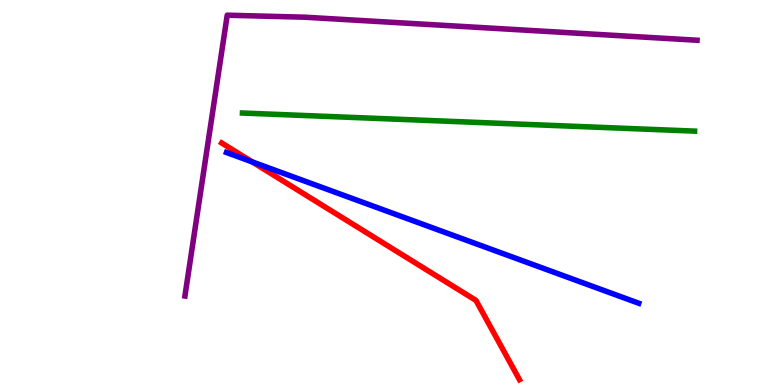[{'lines': ['blue', 'red'], 'intersections': [{'x': 3.26, 'y': 5.79}]}, {'lines': ['green', 'red'], 'intersections': []}, {'lines': ['purple', 'red'], 'intersections': []}, {'lines': ['blue', 'green'], 'intersections': []}, {'lines': ['blue', 'purple'], 'intersections': []}, {'lines': ['green', 'purple'], 'intersections': []}]